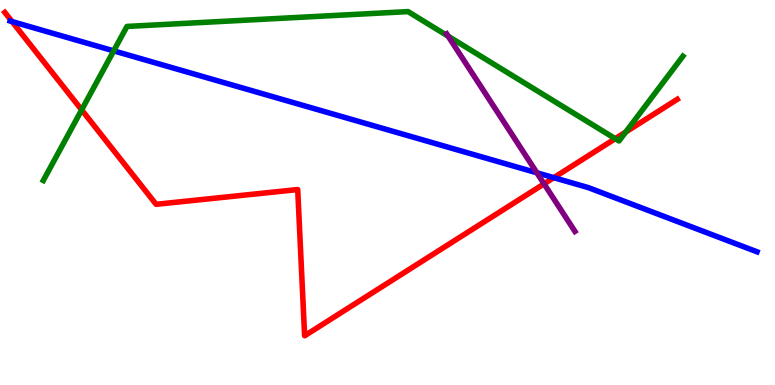[{'lines': ['blue', 'red'], 'intersections': [{'x': 0.156, 'y': 9.44}, {'x': 7.15, 'y': 5.39}]}, {'lines': ['green', 'red'], 'intersections': [{'x': 1.05, 'y': 7.15}, {'x': 7.94, 'y': 6.4}, {'x': 8.07, 'y': 6.57}]}, {'lines': ['purple', 'red'], 'intersections': [{'x': 7.02, 'y': 5.22}]}, {'lines': ['blue', 'green'], 'intersections': [{'x': 1.47, 'y': 8.68}]}, {'lines': ['blue', 'purple'], 'intersections': [{'x': 6.93, 'y': 5.51}]}, {'lines': ['green', 'purple'], 'intersections': [{'x': 5.78, 'y': 9.06}]}]